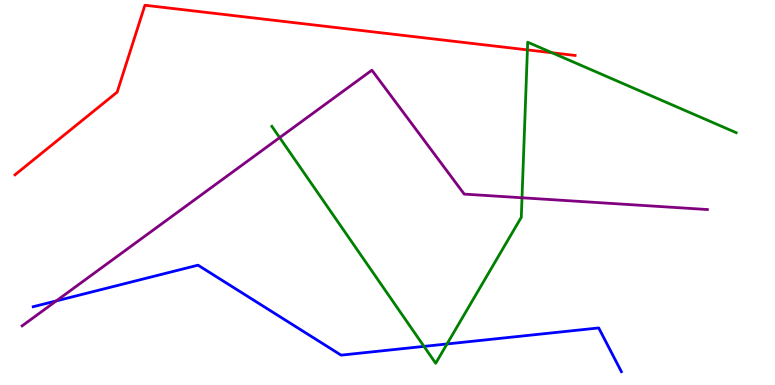[{'lines': ['blue', 'red'], 'intersections': []}, {'lines': ['green', 'red'], 'intersections': [{'x': 6.81, 'y': 8.7}, {'x': 7.12, 'y': 8.63}]}, {'lines': ['purple', 'red'], 'intersections': []}, {'lines': ['blue', 'green'], 'intersections': [{'x': 5.47, 'y': 1.0}, {'x': 5.77, 'y': 1.07}]}, {'lines': ['blue', 'purple'], 'intersections': [{'x': 0.726, 'y': 2.18}]}, {'lines': ['green', 'purple'], 'intersections': [{'x': 3.61, 'y': 6.43}, {'x': 6.74, 'y': 4.86}]}]